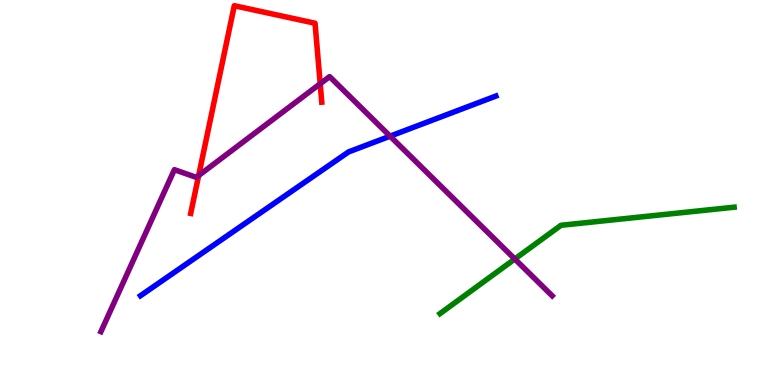[{'lines': ['blue', 'red'], 'intersections': []}, {'lines': ['green', 'red'], 'intersections': []}, {'lines': ['purple', 'red'], 'intersections': [{'x': 2.56, 'y': 5.44}, {'x': 4.13, 'y': 7.82}]}, {'lines': ['blue', 'green'], 'intersections': []}, {'lines': ['blue', 'purple'], 'intersections': [{'x': 5.03, 'y': 6.46}]}, {'lines': ['green', 'purple'], 'intersections': [{'x': 6.64, 'y': 3.27}]}]